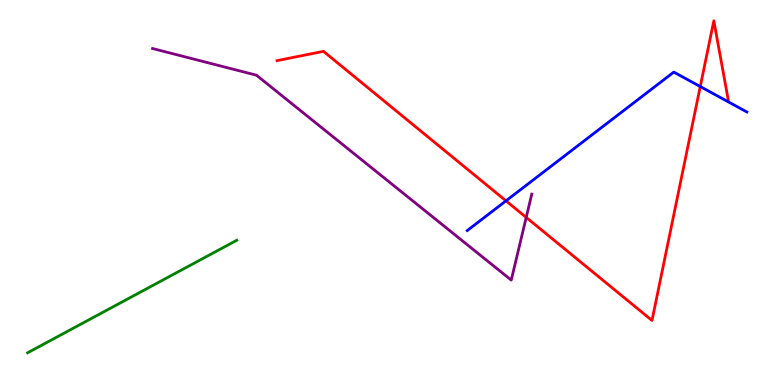[{'lines': ['blue', 'red'], 'intersections': [{'x': 6.53, 'y': 4.78}, {'x': 9.04, 'y': 7.75}]}, {'lines': ['green', 'red'], 'intersections': []}, {'lines': ['purple', 'red'], 'intersections': [{'x': 6.79, 'y': 4.35}]}, {'lines': ['blue', 'green'], 'intersections': []}, {'lines': ['blue', 'purple'], 'intersections': []}, {'lines': ['green', 'purple'], 'intersections': []}]